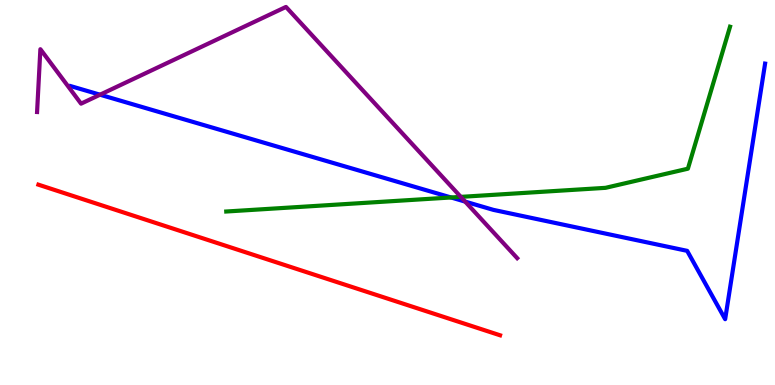[{'lines': ['blue', 'red'], 'intersections': []}, {'lines': ['green', 'red'], 'intersections': []}, {'lines': ['purple', 'red'], 'intersections': []}, {'lines': ['blue', 'green'], 'intersections': [{'x': 5.82, 'y': 4.87}]}, {'lines': ['blue', 'purple'], 'intersections': [{'x': 1.29, 'y': 7.54}, {'x': 6.0, 'y': 4.76}]}, {'lines': ['green', 'purple'], 'intersections': [{'x': 5.95, 'y': 4.89}]}]